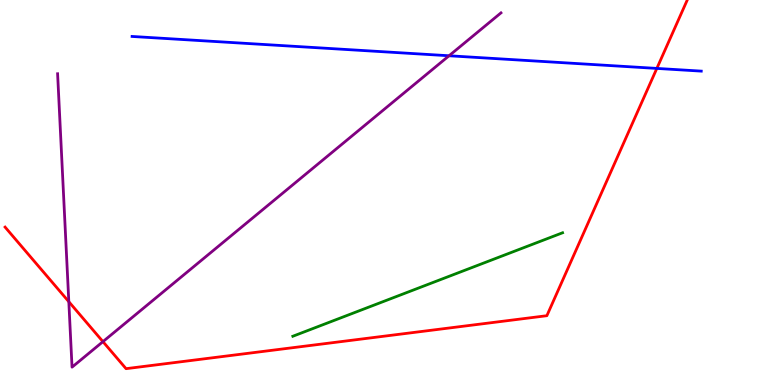[{'lines': ['blue', 'red'], 'intersections': [{'x': 8.48, 'y': 8.22}]}, {'lines': ['green', 'red'], 'intersections': []}, {'lines': ['purple', 'red'], 'intersections': [{'x': 0.888, 'y': 2.16}, {'x': 1.33, 'y': 1.13}]}, {'lines': ['blue', 'green'], 'intersections': []}, {'lines': ['blue', 'purple'], 'intersections': [{'x': 5.79, 'y': 8.55}]}, {'lines': ['green', 'purple'], 'intersections': []}]